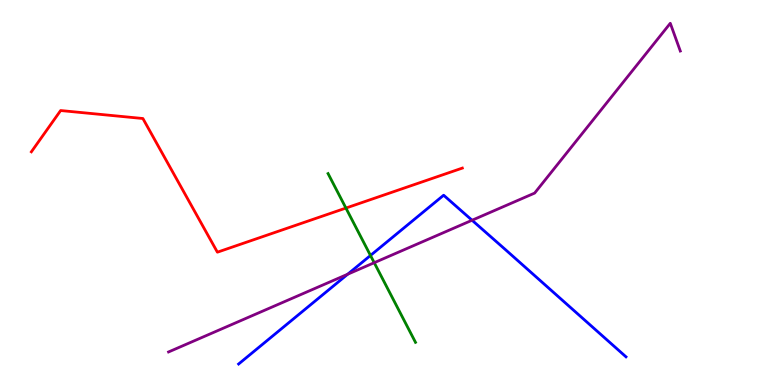[{'lines': ['blue', 'red'], 'intersections': []}, {'lines': ['green', 'red'], 'intersections': [{'x': 4.46, 'y': 4.6}]}, {'lines': ['purple', 'red'], 'intersections': []}, {'lines': ['blue', 'green'], 'intersections': [{'x': 4.78, 'y': 3.36}]}, {'lines': ['blue', 'purple'], 'intersections': [{'x': 4.49, 'y': 2.88}, {'x': 6.09, 'y': 4.28}]}, {'lines': ['green', 'purple'], 'intersections': [{'x': 4.83, 'y': 3.18}]}]